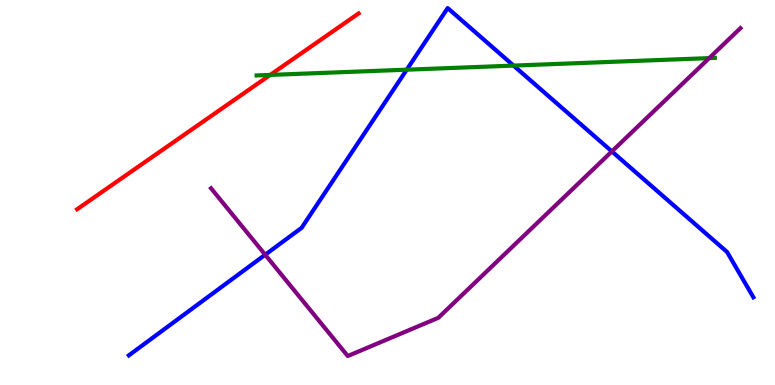[{'lines': ['blue', 'red'], 'intersections': []}, {'lines': ['green', 'red'], 'intersections': [{'x': 3.49, 'y': 8.05}]}, {'lines': ['purple', 'red'], 'intersections': []}, {'lines': ['blue', 'green'], 'intersections': [{'x': 5.25, 'y': 8.19}, {'x': 6.63, 'y': 8.3}]}, {'lines': ['blue', 'purple'], 'intersections': [{'x': 3.42, 'y': 3.38}, {'x': 7.9, 'y': 6.07}]}, {'lines': ['green', 'purple'], 'intersections': [{'x': 9.15, 'y': 8.49}]}]